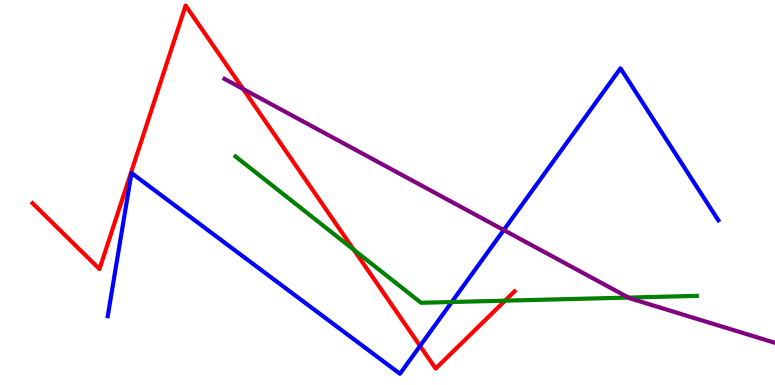[{'lines': ['blue', 'red'], 'intersections': [{'x': 5.42, 'y': 1.01}]}, {'lines': ['green', 'red'], 'intersections': [{'x': 4.57, 'y': 3.51}, {'x': 6.52, 'y': 2.19}]}, {'lines': ['purple', 'red'], 'intersections': [{'x': 3.14, 'y': 7.69}]}, {'lines': ['blue', 'green'], 'intersections': [{'x': 5.83, 'y': 2.16}]}, {'lines': ['blue', 'purple'], 'intersections': [{'x': 6.5, 'y': 4.02}]}, {'lines': ['green', 'purple'], 'intersections': [{'x': 8.11, 'y': 2.27}]}]